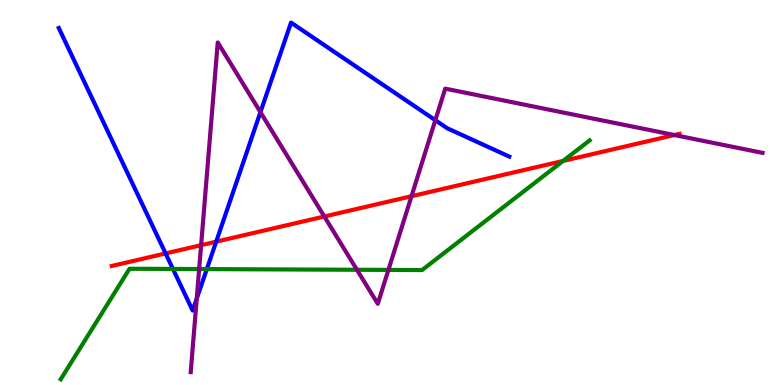[{'lines': ['blue', 'red'], 'intersections': [{'x': 2.14, 'y': 3.42}, {'x': 2.79, 'y': 3.72}]}, {'lines': ['green', 'red'], 'intersections': [{'x': 7.27, 'y': 5.82}]}, {'lines': ['purple', 'red'], 'intersections': [{'x': 2.6, 'y': 3.63}, {'x': 4.18, 'y': 4.38}, {'x': 5.31, 'y': 4.9}, {'x': 8.7, 'y': 6.49}]}, {'lines': ['blue', 'green'], 'intersections': [{'x': 2.23, 'y': 3.01}, {'x': 2.67, 'y': 3.01}]}, {'lines': ['blue', 'purple'], 'intersections': [{'x': 2.54, 'y': 2.24}, {'x': 3.36, 'y': 7.09}, {'x': 5.62, 'y': 6.88}]}, {'lines': ['green', 'purple'], 'intersections': [{'x': 2.57, 'y': 3.01}, {'x': 4.61, 'y': 2.99}, {'x': 5.01, 'y': 2.99}]}]